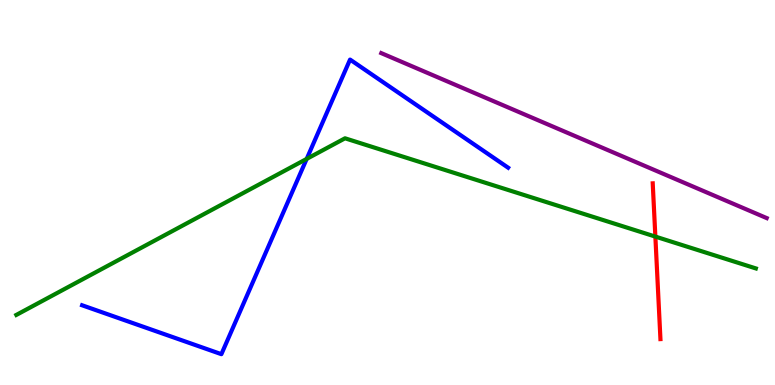[{'lines': ['blue', 'red'], 'intersections': []}, {'lines': ['green', 'red'], 'intersections': [{'x': 8.46, 'y': 3.85}]}, {'lines': ['purple', 'red'], 'intersections': []}, {'lines': ['blue', 'green'], 'intersections': [{'x': 3.96, 'y': 5.87}]}, {'lines': ['blue', 'purple'], 'intersections': []}, {'lines': ['green', 'purple'], 'intersections': []}]